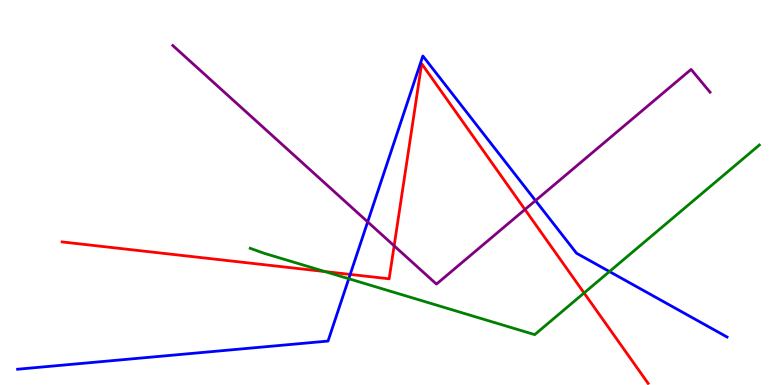[{'lines': ['blue', 'red'], 'intersections': [{'x': 4.52, 'y': 2.87}]}, {'lines': ['green', 'red'], 'intersections': [{'x': 4.19, 'y': 2.95}, {'x': 7.54, 'y': 2.39}]}, {'lines': ['purple', 'red'], 'intersections': [{'x': 5.09, 'y': 3.62}, {'x': 6.77, 'y': 4.56}]}, {'lines': ['blue', 'green'], 'intersections': [{'x': 4.5, 'y': 2.76}, {'x': 7.86, 'y': 2.95}]}, {'lines': ['blue', 'purple'], 'intersections': [{'x': 4.74, 'y': 4.24}, {'x': 6.91, 'y': 4.79}]}, {'lines': ['green', 'purple'], 'intersections': []}]